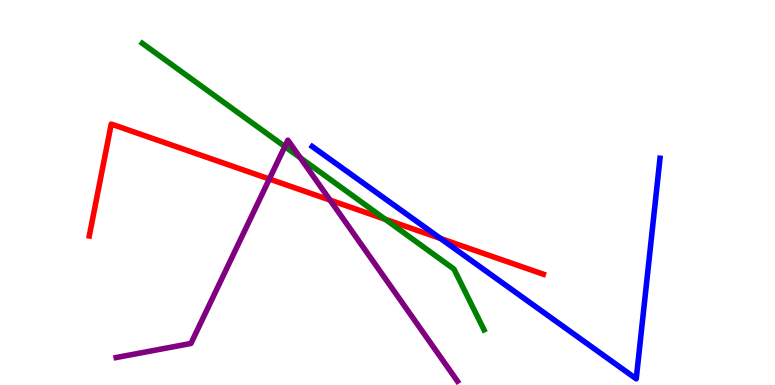[{'lines': ['blue', 'red'], 'intersections': [{'x': 5.68, 'y': 3.81}]}, {'lines': ['green', 'red'], 'intersections': [{'x': 4.97, 'y': 4.31}]}, {'lines': ['purple', 'red'], 'intersections': [{'x': 3.48, 'y': 5.35}, {'x': 4.26, 'y': 4.8}]}, {'lines': ['blue', 'green'], 'intersections': []}, {'lines': ['blue', 'purple'], 'intersections': []}, {'lines': ['green', 'purple'], 'intersections': [{'x': 3.68, 'y': 6.19}, {'x': 3.87, 'y': 5.9}]}]